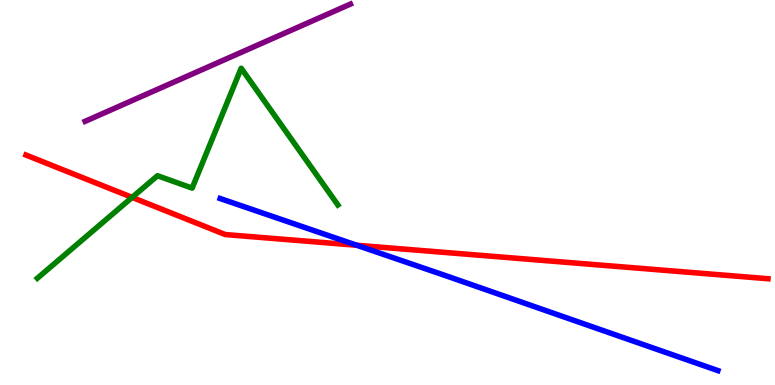[{'lines': ['blue', 'red'], 'intersections': [{'x': 4.6, 'y': 3.63}]}, {'lines': ['green', 'red'], 'intersections': [{'x': 1.7, 'y': 4.87}]}, {'lines': ['purple', 'red'], 'intersections': []}, {'lines': ['blue', 'green'], 'intersections': []}, {'lines': ['blue', 'purple'], 'intersections': []}, {'lines': ['green', 'purple'], 'intersections': []}]